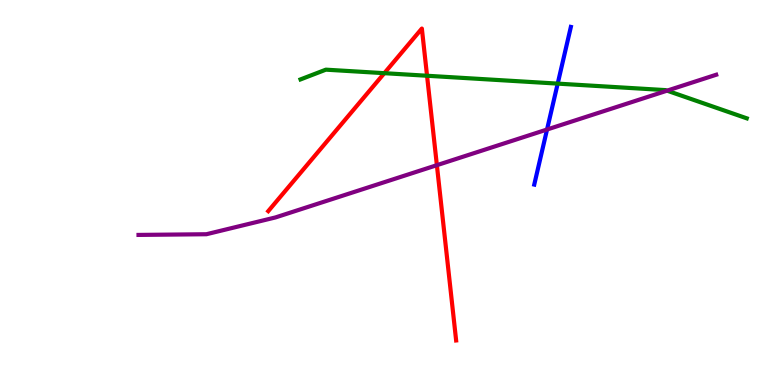[{'lines': ['blue', 'red'], 'intersections': []}, {'lines': ['green', 'red'], 'intersections': [{'x': 4.96, 'y': 8.1}, {'x': 5.51, 'y': 8.03}]}, {'lines': ['purple', 'red'], 'intersections': [{'x': 5.64, 'y': 5.71}]}, {'lines': ['blue', 'green'], 'intersections': [{'x': 7.2, 'y': 7.83}]}, {'lines': ['blue', 'purple'], 'intersections': [{'x': 7.06, 'y': 6.64}]}, {'lines': ['green', 'purple'], 'intersections': [{'x': 8.61, 'y': 7.65}]}]